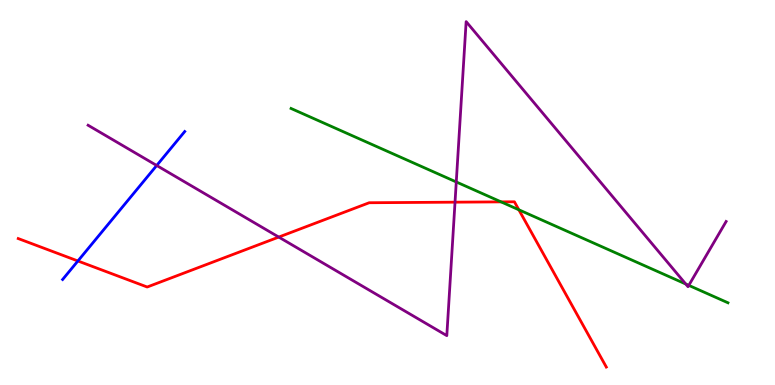[{'lines': ['blue', 'red'], 'intersections': [{'x': 1.01, 'y': 3.22}]}, {'lines': ['green', 'red'], 'intersections': [{'x': 6.47, 'y': 4.76}, {'x': 6.69, 'y': 4.55}]}, {'lines': ['purple', 'red'], 'intersections': [{'x': 3.6, 'y': 3.84}, {'x': 5.87, 'y': 4.75}]}, {'lines': ['blue', 'green'], 'intersections': []}, {'lines': ['blue', 'purple'], 'intersections': [{'x': 2.02, 'y': 5.7}]}, {'lines': ['green', 'purple'], 'intersections': [{'x': 5.89, 'y': 5.27}, {'x': 8.85, 'y': 2.62}, {'x': 8.89, 'y': 2.59}]}]